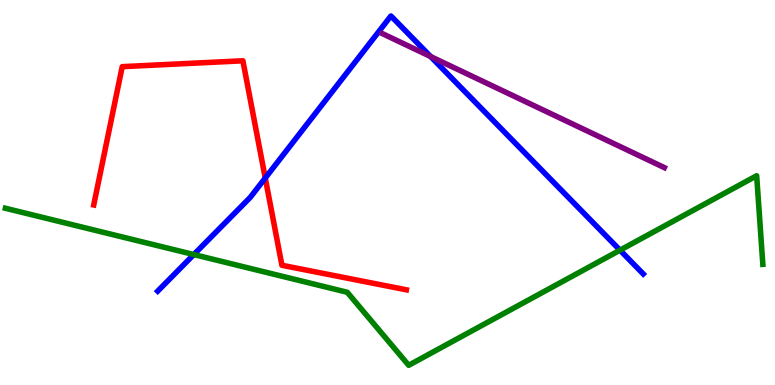[{'lines': ['blue', 'red'], 'intersections': [{'x': 3.42, 'y': 5.38}]}, {'lines': ['green', 'red'], 'intersections': []}, {'lines': ['purple', 'red'], 'intersections': []}, {'lines': ['blue', 'green'], 'intersections': [{'x': 2.5, 'y': 3.39}, {'x': 8.0, 'y': 3.5}]}, {'lines': ['blue', 'purple'], 'intersections': [{'x': 5.56, 'y': 8.53}]}, {'lines': ['green', 'purple'], 'intersections': []}]